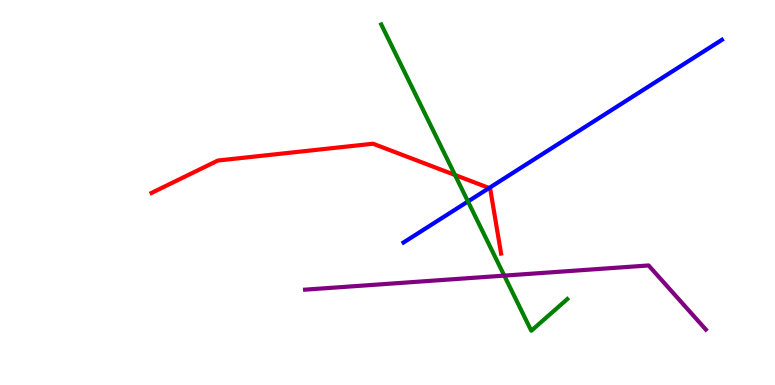[{'lines': ['blue', 'red'], 'intersections': [{'x': 6.31, 'y': 5.12}]}, {'lines': ['green', 'red'], 'intersections': [{'x': 5.87, 'y': 5.46}]}, {'lines': ['purple', 'red'], 'intersections': []}, {'lines': ['blue', 'green'], 'intersections': [{'x': 6.04, 'y': 4.77}]}, {'lines': ['blue', 'purple'], 'intersections': []}, {'lines': ['green', 'purple'], 'intersections': [{'x': 6.51, 'y': 2.84}]}]